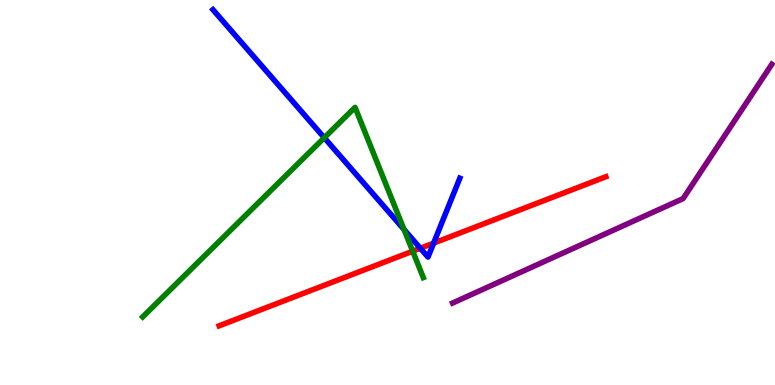[{'lines': ['blue', 'red'], 'intersections': [{'x': 5.42, 'y': 3.55}, {'x': 5.6, 'y': 3.69}]}, {'lines': ['green', 'red'], 'intersections': [{'x': 5.33, 'y': 3.48}]}, {'lines': ['purple', 'red'], 'intersections': []}, {'lines': ['blue', 'green'], 'intersections': [{'x': 4.18, 'y': 6.42}, {'x': 5.21, 'y': 4.04}]}, {'lines': ['blue', 'purple'], 'intersections': []}, {'lines': ['green', 'purple'], 'intersections': []}]